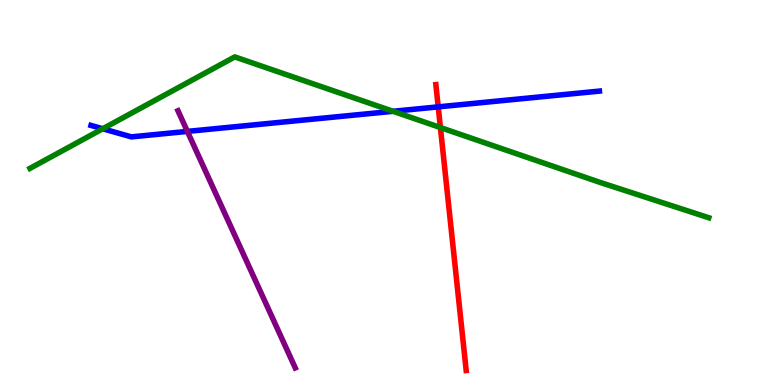[{'lines': ['blue', 'red'], 'intersections': [{'x': 5.65, 'y': 7.22}]}, {'lines': ['green', 'red'], 'intersections': [{'x': 5.68, 'y': 6.69}]}, {'lines': ['purple', 'red'], 'intersections': []}, {'lines': ['blue', 'green'], 'intersections': [{'x': 1.33, 'y': 6.66}, {'x': 5.07, 'y': 7.11}]}, {'lines': ['blue', 'purple'], 'intersections': [{'x': 2.42, 'y': 6.59}]}, {'lines': ['green', 'purple'], 'intersections': []}]